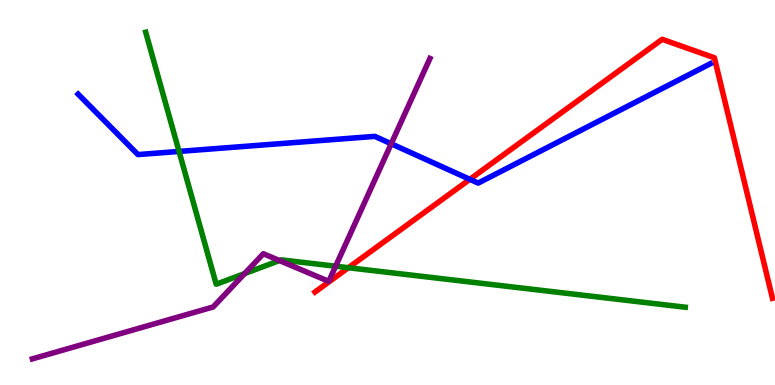[{'lines': ['blue', 'red'], 'intersections': [{'x': 6.06, 'y': 5.34}]}, {'lines': ['green', 'red'], 'intersections': [{'x': 4.5, 'y': 3.05}]}, {'lines': ['purple', 'red'], 'intersections': []}, {'lines': ['blue', 'green'], 'intersections': [{'x': 2.31, 'y': 6.07}]}, {'lines': ['blue', 'purple'], 'intersections': [{'x': 5.05, 'y': 6.27}]}, {'lines': ['green', 'purple'], 'intersections': [{'x': 3.16, 'y': 2.89}, {'x': 3.61, 'y': 3.23}, {'x': 4.33, 'y': 3.09}]}]